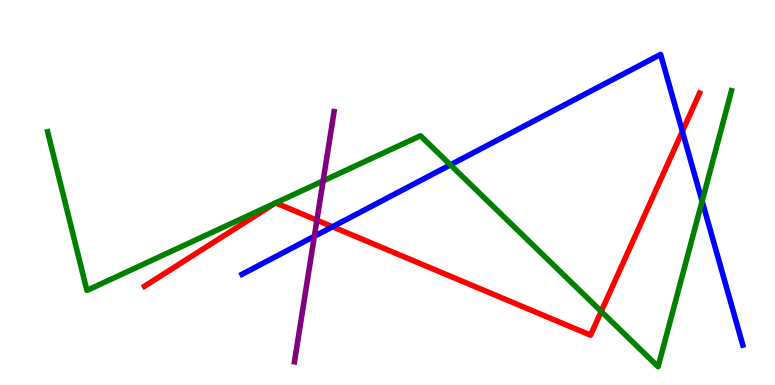[{'lines': ['blue', 'red'], 'intersections': [{'x': 4.29, 'y': 4.11}, {'x': 8.8, 'y': 6.59}]}, {'lines': ['green', 'red'], 'intersections': [{'x': 3.55, 'y': 4.72}, {'x': 3.56, 'y': 4.73}, {'x': 7.76, 'y': 1.91}]}, {'lines': ['purple', 'red'], 'intersections': [{'x': 4.09, 'y': 4.28}]}, {'lines': ['blue', 'green'], 'intersections': [{'x': 5.81, 'y': 5.72}, {'x': 9.06, 'y': 4.77}]}, {'lines': ['blue', 'purple'], 'intersections': [{'x': 4.06, 'y': 3.86}]}, {'lines': ['green', 'purple'], 'intersections': [{'x': 4.17, 'y': 5.3}]}]